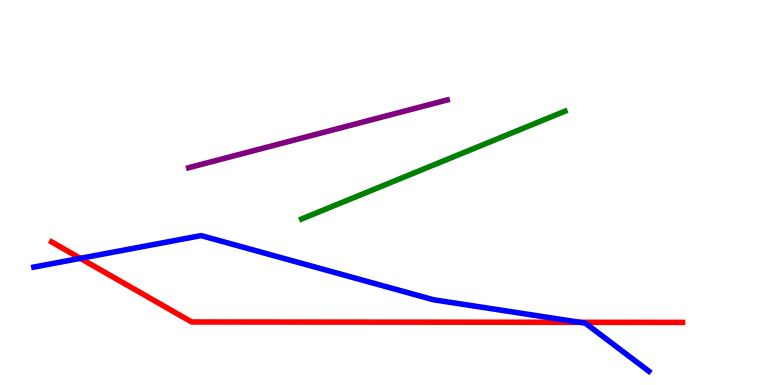[{'lines': ['blue', 'red'], 'intersections': [{'x': 1.04, 'y': 3.29}, {'x': 7.48, 'y': 1.63}]}, {'lines': ['green', 'red'], 'intersections': []}, {'lines': ['purple', 'red'], 'intersections': []}, {'lines': ['blue', 'green'], 'intersections': []}, {'lines': ['blue', 'purple'], 'intersections': []}, {'lines': ['green', 'purple'], 'intersections': []}]